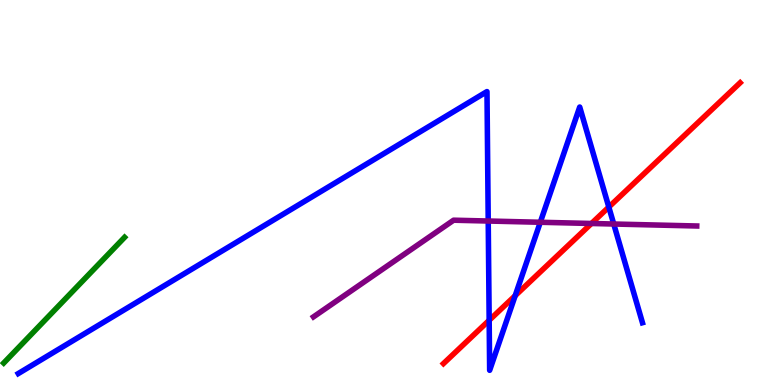[{'lines': ['blue', 'red'], 'intersections': [{'x': 6.31, 'y': 1.68}, {'x': 6.65, 'y': 2.32}, {'x': 7.86, 'y': 4.62}]}, {'lines': ['green', 'red'], 'intersections': []}, {'lines': ['purple', 'red'], 'intersections': [{'x': 7.63, 'y': 4.2}]}, {'lines': ['blue', 'green'], 'intersections': []}, {'lines': ['blue', 'purple'], 'intersections': [{'x': 6.3, 'y': 4.26}, {'x': 6.97, 'y': 4.23}, {'x': 7.92, 'y': 4.18}]}, {'lines': ['green', 'purple'], 'intersections': []}]